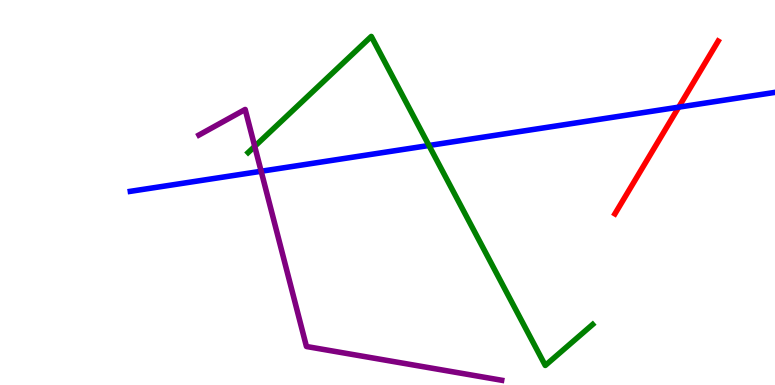[{'lines': ['blue', 'red'], 'intersections': [{'x': 8.76, 'y': 7.22}]}, {'lines': ['green', 'red'], 'intersections': []}, {'lines': ['purple', 'red'], 'intersections': []}, {'lines': ['blue', 'green'], 'intersections': [{'x': 5.54, 'y': 6.22}]}, {'lines': ['blue', 'purple'], 'intersections': [{'x': 3.37, 'y': 5.55}]}, {'lines': ['green', 'purple'], 'intersections': [{'x': 3.29, 'y': 6.2}]}]